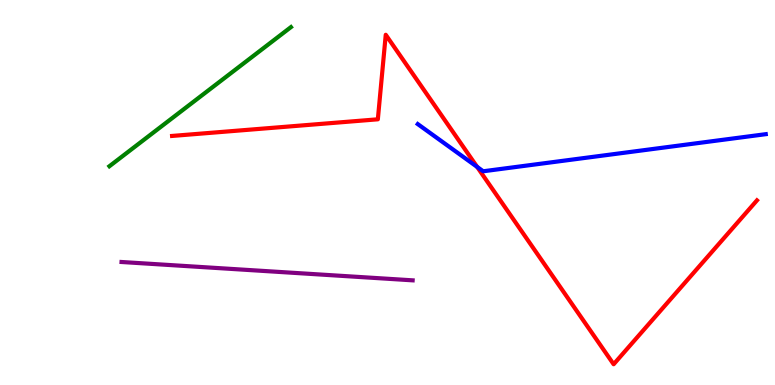[{'lines': ['blue', 'red'], 'intersections': [{'x': 6.16, 'y': 5.67}]}, {'lines': ['green', 'red'], 'intersections': []}, {'lines': ['purple', 'red'], 'intersections': []}, {'lines': ['blue', 'green'], 'intersections': []}, {'lines': ['blue', 'purple'], 'intersections': []}, {'lines': ['green', 'purple'], 'intersections': []}]